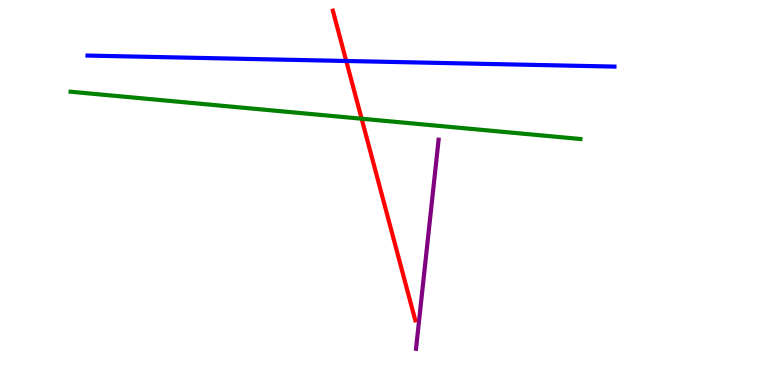[{'lines': ['blue', 'red'], 'intersections': [{'x': 4.47, 'y': 8.42}]}, {'lines': ['green', 'red'], 'intersections': [{'x': 4.67, 'y': 6.92}]}, {'lines': ['purple', 'red'], 'intersections': []}, {'lines': ['blue', 'green'], 'intersections': []}, {'lines': ['blue', 'purple'], 'intersections': []}, {'lines': ['green', 'purple'], 'intersections': []}]